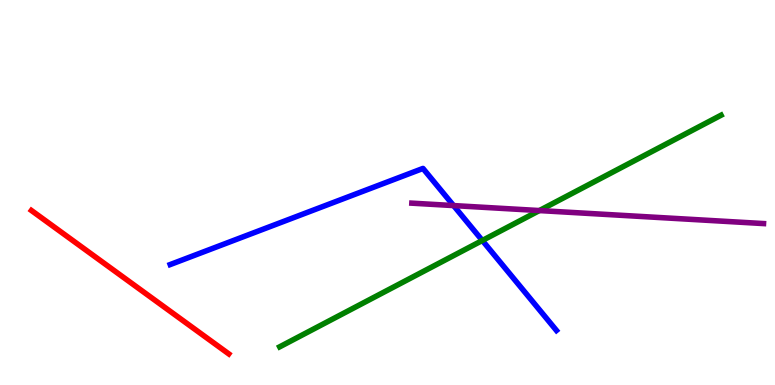[{'lines': ['blue', 'red'], 'intersections': []}, {'lines': ['green', 'red'], 'intersections': []}, {'lines': ['purple', 'red'], 'intersections': []}, {'lines': ['blue', 'green'], 'intersections': [{'x': 6.22, 'y': 3.75}]}, {'lines': ['blue', 'purple'], 'intersections': [{'x': 5.85, 'y': 4.66}]}, {'lines': ['green', 'purple'], 'intersections': [{'x': 6.96, 'y': 4.53}]}]